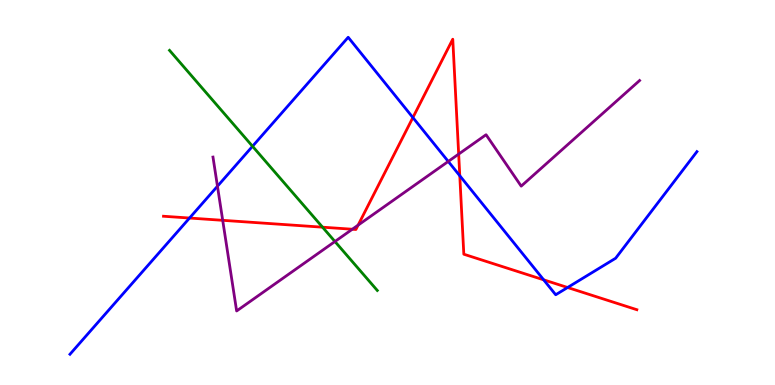[{'lines': ['blue', 'red'], 'intersections': [{'x': 2.45, 'y': 4.34}, {'x': 5.33, 'y': 6.95}, {'x': 5.93, 'y': 5.44}, {'x': 7.02, 'y': 2.73}, {'x': 7.32, 'y': 2.53}]}, {'lines': ['green', 'red'], 'intersections': [{'x': 4.16, 'y': 4.1}]}, {'lines': ['purple', 'red'], 'intersections': [{'x': 2.87, 'y': 4.28}, {'x': 4.55, 'y': 4.05}, {'x': 4.62, 'y': 4.15}, {'x': 5.92, 'y': 6.0}]}, {'lines': ['blue', 'green'], 'intersections': [{'x': 3.26, 'y': 6.2}]}, {'lines': ['blue', 'purple'], 'intersections': [{'x': 2.81, 'y': 5.16}, {'x': 5.78, 'y': 5.81}]}, {'lines': ['green', 'purple'], 'intersections': [{'x': 4.32, 'y': 3.73}]}]